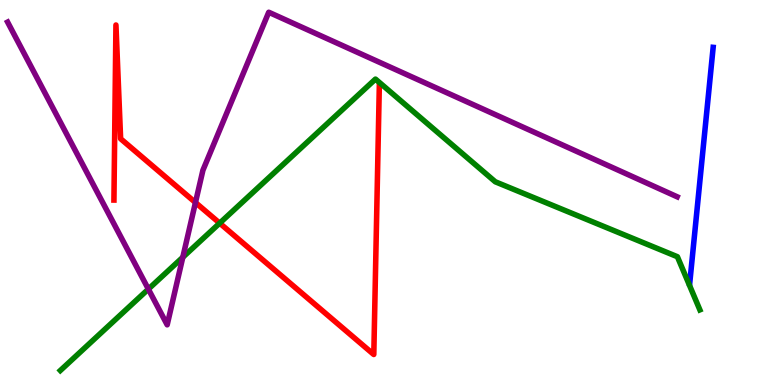[{'lines': ['blue', 'red'], 'intersections': []}, {'lines': ['green', 'red'], 'intersections': [{'x': 2.83, 'y': 4.2}]}, {'lines': ['purple', 'red'], 'intersections': [{'x': 2.52, 'y': 4.74}]}, {'lines': ['blue', 'green'], 'intersections': []}, {'lines': ['blue', 'purple'], 'intersections': []}, {'lines': ['green', 'purple'], 'intersections': [{'x': 1.91, 'y': 2.49}, {'x': 2.36, 'y': 3.32}]}]